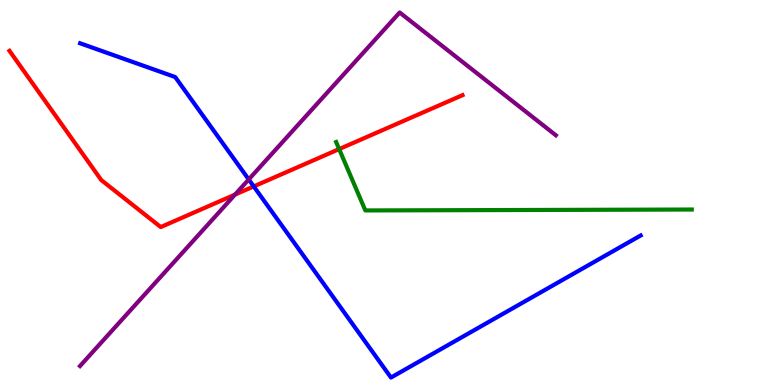[{'lines': ['blue', 'red'], 'intersections': [{'x': 3.27, 'y': 5.16}]}, {'lines': ['green', 'red'], 'intersections': [{'x': 4.38, 'y': 6.13}]}, {'lines': ['purple', 'red'], 'intersections': [{'x': 3.03, 'y': 4.95}]}, {'lines': ['blue', 'green'], 'intersections': []}, {'lines': ['blue', 'purple'], 'intersections': [{'x': 3.21, 'y': 5.34}]}, {'lines': ['green', 'purple'], 'intersections': []}]